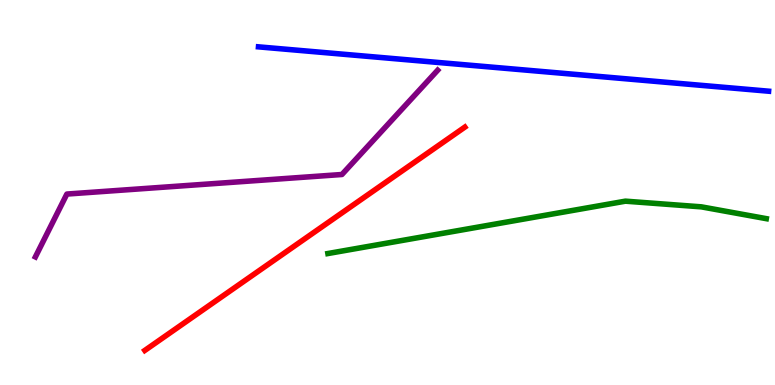[{'lines': ['blue', 'red'], 'intersections': []}, {'lines': ['green', 'red'], 'intersections': []}, {'lines': ['purple', 'red'], 'intersections': []}, {'lines': ['blue', 'green'], 'intersections': []}, {'lines': ['blue', 'purple'], 'intersections': []}, {'lines': ['green', 'purple'], 'intersections': []}]